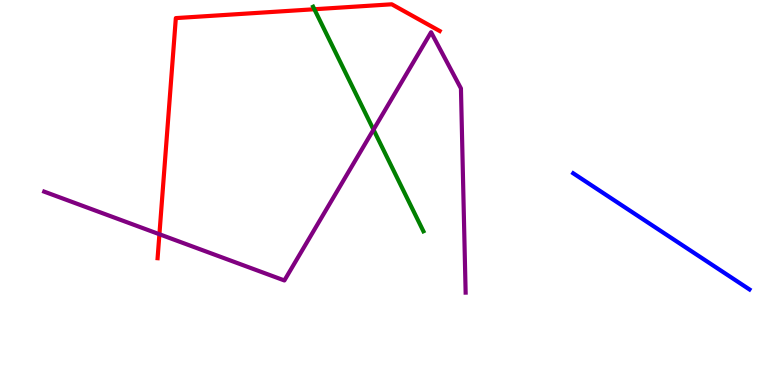[{'lines': ['blue', 'red'], 'intersections': []}, {'lines': ['green', 'red'], 'intersections': [{'x': 4.06, 'y': 9.76}]}, {'lines': ['purple', 'red'], 'intersections': [{'x': 2.06, 'y': 3.92}]}, {'lines': ['blue', 'green'], 'intersections': []}, {'lines': ['blue', 'purple'], 'intersections': []}, {'lines': ['green', 'purple'], 'intersections': [{'x': 4.82, 'y': 6.63}]}]